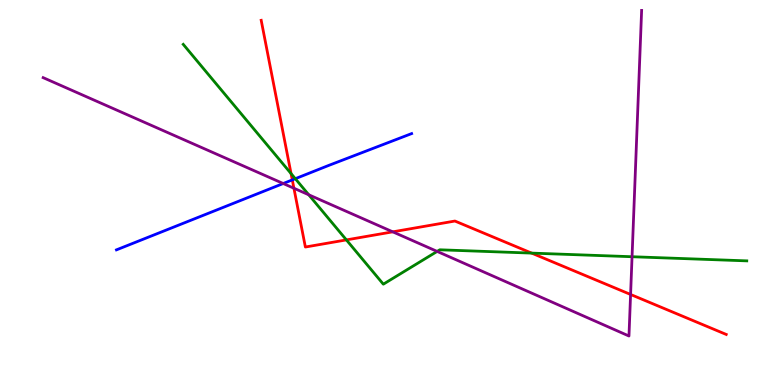[{'lines': ['blue', 'red'], 'intersections': [{'x': 3.77, 'y': 5.33}]}, {'lines': ['green', 'red'], 'intersections': [{'x': 3.76, 'y': 5.49}, {'x': 4.47, 'y': 3.77}, {'x': 6.86, 'y': 3.43}]}, {'lines': ['purple', 'red'], 'intersections': [{'x': 3.79, 'y': 5.11}, {'x': 5.07, 'y': 3.98}, {'x': 8.14, 'y': 2.35}]}, {'lines': ['blue', 'green'], 'intersections': [{'x': 3.81, 'y': 5.36}]}, {'lines': ['blue', 'purple'], 'intersections': [{'x': 3.65, 'y': 5.23}]}, {'lines': ['green', 'purple'], 'intersections': [{'x': 3.98, 'y': 4.94}, {'x': 5.64, 'y': 3.47}, {'x': 8.16, 'y': 3.33}]}]